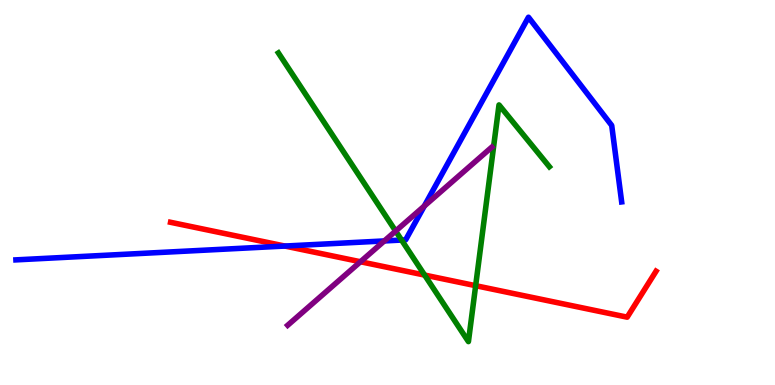[{'lines': ['blue', 'red'], 'intersections': [{'x': 3.68, 'y': 3.61}]}, {'lines': ['green', 'red'], 'intersections': [{'x': 5.48, 'y': 2.86}, {'x': 6.14, 'y': 2.58}]}, {'lines': ['purple', 'red'], 'intersections': [{'x': 4.65, 'y': 3.2}]}, {'lines': ['blue', 'green'], 'intersections': [{'x': 5.18, 'y': 3.76}]}, {'lines': ['blue', 'purple'], 'intersections': [{'x': 4.96, 'y': 3.74}, {'x': 5.47, 'y': 4.65}]}, {'lines': ['green', 'purple'], 'intersections': [{'x': 5.11, 'y': 4.0}]}]